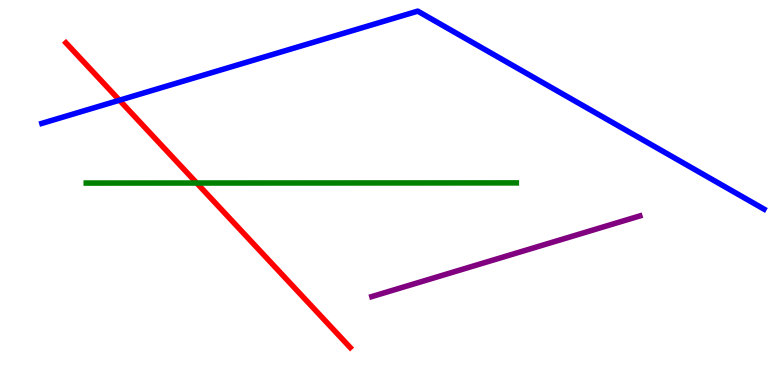[{'lines': ['blue', 'red'], 'intersections': [{'x': 1.54, 'y': 7.4}]}, {'lines': ['green', 'red'], 'intersections': [{'x': 2.54, 'y': 5.25}]}, {'lines': ['purple', 'red'], 'intersections': []}, {'lines': ['blue', 'green'], 'intersections': []}, {'lines': ['blue', 'purple'], 'intersections': []}, {'lines': ['green', 'purple'], 'intersections': []}]